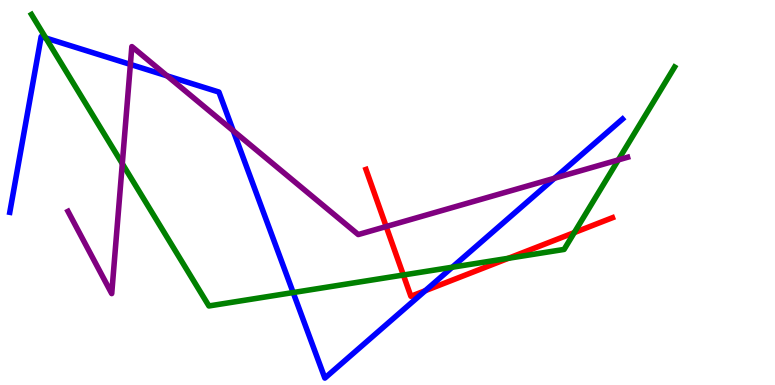[{'lines': ['blue', 'red'], 'intersections': [{'x': 5.49, 'y': 2.45}]}, {'lines': ['green', 'red'], 'intersections': [{'x': 5.2, 'y': 2.86}, {'x': 6.56, 'y': 3.29}, {'x': 7.41, 'y': 3.96}]}, {'lines': ['purple', 'red'], 'intersections': [{'x': 4.98, 'y': 4.12}]}, {'lines': ['blue', 'green'], 'intersections': [{'x': 0.591, 'y': 9.01}, {'x': 3.78, 'y': 2.4}, {'x': 5.84, 'y': 3.06}]}, {'lines': ['blue', 'purple'], 'intersections': [{'x': 1.68, 'y': 8.33}, {'x': 2.16, 'y': 8.03}, {'x': 3.01, 'y': 6.6}, {'x': 7.15, 'y': 5.37}]}, {'lines': ['green', 'purple'], 'intersections': [{'x': 1.58, 'y': 5.75}, {'x': 7.98, 'y': 5.85}]}]